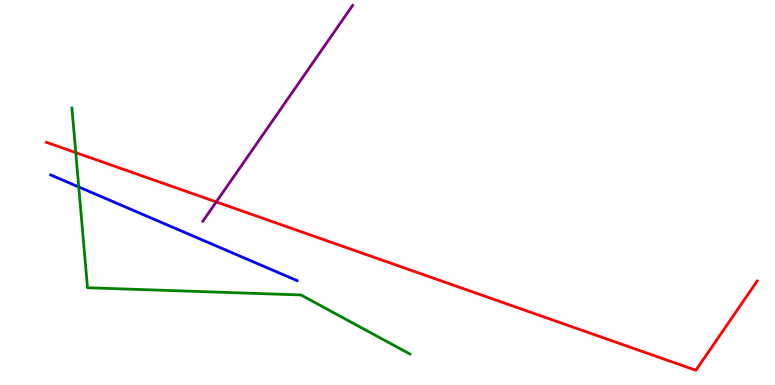[{'lines': ['blue', 'red'], 'intersections': []}, {'lines': ['green', 'red'], 'intersections': [{'x': 0.978, 'y': 6.04}]}, {'lines': ['purple', 'red'], 'intersections': [{'x': 2.79, 'y': 4.76}]}, {'lines': ['blue', 'green'], 'intersections': [{'x': 1.02, 'y': 5.14}]}, {'lines': ['blue', 'purple'], 'intersections': []}, {'lines': ['green', 'purple'], 'intersections': []}]